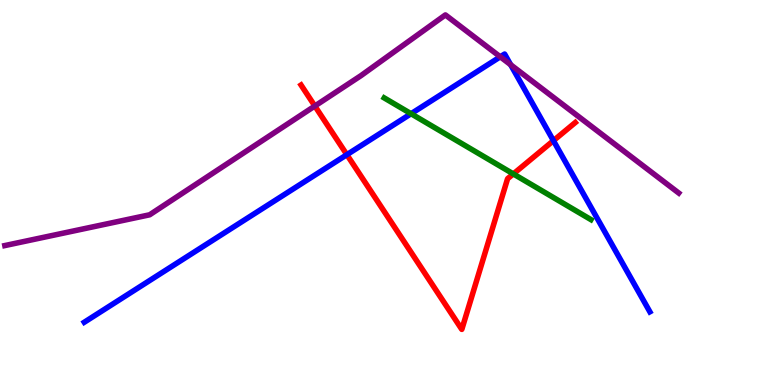[{'lines': ['blue', 'red'], 'intersections': [{'x': 4.48, 'y': 5.98}, {'x': 7.14, 'y': 6.35}]}, {'lines': ['green', 'red'], 'intersections': [{'x': 6.62, 'y': 5.48}]}, {'lines': ['purple', 'red'], 'intersections': [{'x': 4.06, 'y': 7.25}]}, {'lines': ['blue', 'green'], 'intersections': [{'x': 5.3, 'y': 7.05}]}, {'lines': ['blue', 'purple'], 'intersections': [{'x': 6.46, 'y': 8.52}, {'x': 6.59, 'y': 8.32}]}, {'lines': ['green', 'purple'], 'intersections': []}]